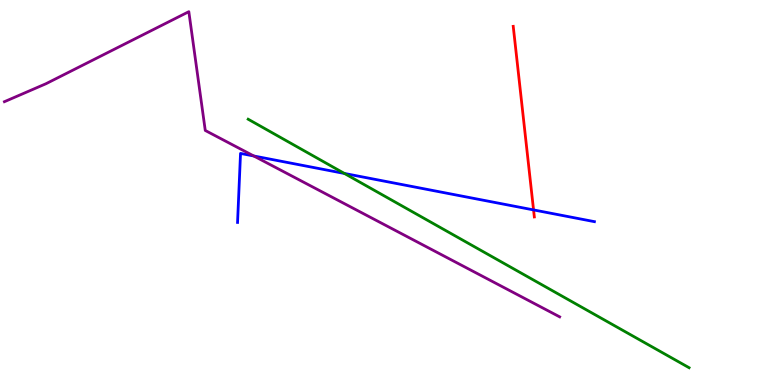[{'lines': ['blue', 'red'], 'intersections': [{'x': 6.88, 'y': 4.55}]}, {'lines': ['green', 'red'], 'intersections': []}, {'lines': ['purple', 'red'], 'intersections': []}, {'lines': ['blue', 'green'], 'intersections': [{'x': 4.44, 'y': 5.49}]}, {'lines': ['blue', 'purple'], 'intersections': [{'x': 3.27, 'y': 5.95}]}, {'lines': ['green', 'purple'], 'intersections': []}]